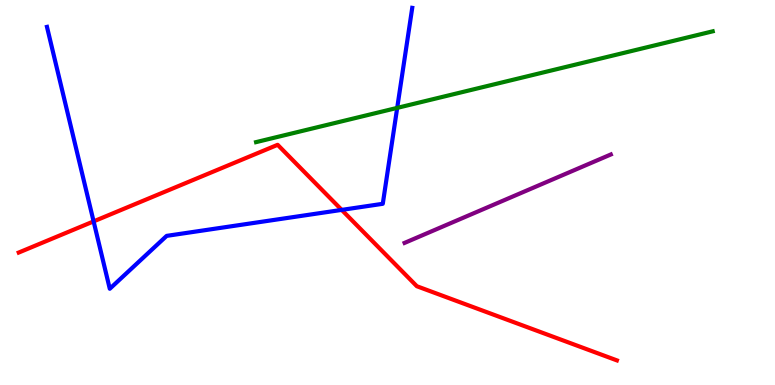[{'lines': ['blue', 'red'], 'intersections': [{'x': 1.21, 'y': 4.25}, {'x': 4.41, 'y': 4.55}]}, {'lines': ['green', 'red'], 'intersections': []}, {'lines': ['purple', 'red'], 'intersections': []}, {'lines': ['blue', 'green'], 'intersections': [{'x': 5.13, 'y': 7.2}]}, {'lines': ['blue', 'purple'], 'intersections': []}, {'lines': ['green', 'purple'], 'intersections': []}]